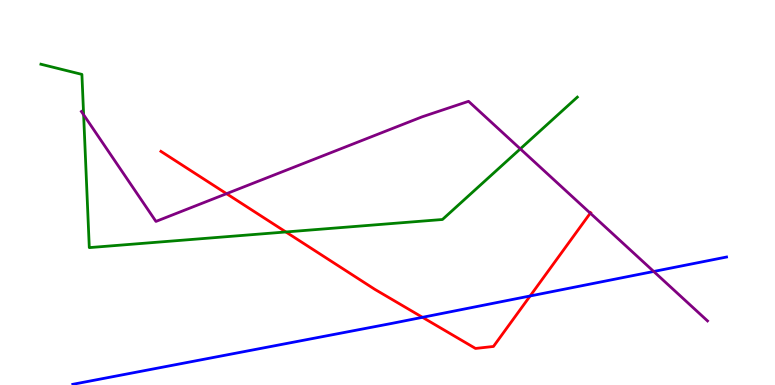[{'lines': ['blue', 'red'], 'intersections': [{'x': 5.45, 'y': 1.76}, {'x': 6.84, 'y': 2.31}]}, {'lines': ['green', 'red'], 'intersections': [{'x': 3.69, 'y': 3.97}]}, {'lines': ['purple', 'red'], 'intersections': [{'x': 2.92, 'y': 4.97}, {'x': 7.62, 'y': 4.46}]}, {'lines': ['blue', 'green'], 'intersections': []}, {'lines': ['blue', 'purple'], 'intersections': [{'x': 8.44, 'y': 2.95}]}, {'lines': ['green', 'purple'], 'intersections': [{'x': 1.08, 'y': 7.02}, {'x': 6.71, 'y': 6.13}]}]